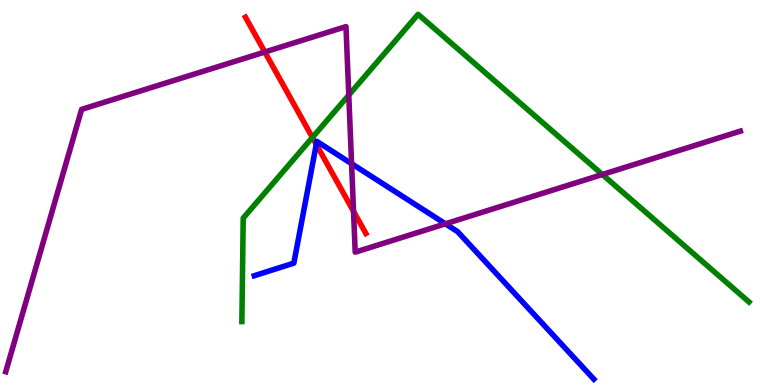[{'lines': ['blue', 'red'], 'intersections': [{'x': 4.08, 'y': 6.25}]}, {'lines': ['green', 'red'], 'intersections': [{'x': 4.03, 'y': 6.43}]}, {'lines': ['purple', 'red'], 'intersections': [{'x': 3.42, 'y': 8.65}, {'x': 4.56, 'y': 4.51}]}, {'lines': ['blue', 'green'], 'intersections': []}, {'lines': ['blue', 'purple'], 'intersections': [{'x': 4.54, 'y': 5.75}, {'x': 5.75, 'y': 4.19}]}, {'lines': ['green', 'purple'], 'intersections': [{'x': 4.5, 'y': 7.53}, {'x': 7.77, 'y': 5.47}]}]